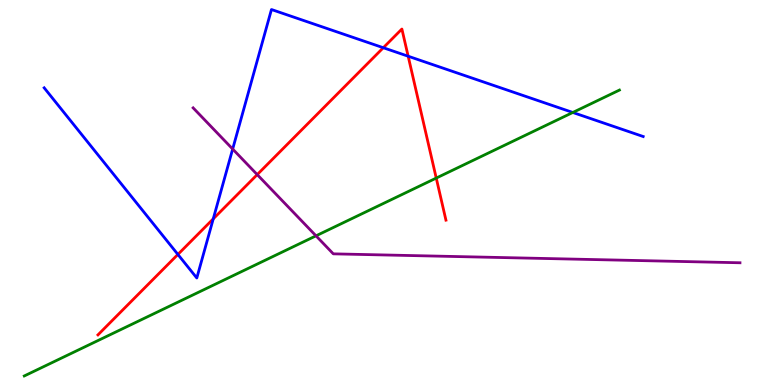[{'lines': ['blue', 'red'], 'intersections': [{'x': 2.3, 'y': 3.39}, {'x': 2.75, 'y': 4.32}, {'x': 4.95, 'y': 8.76}, {'x': 5.27, 'y': 8.54}]}, {'lines': ['green', 'red'], 'intersections': [{'x': 5.63, 'y': 5.37}]}, {'lines': ['purple', 'red'], 'intersections': [{'x': 3.32, 'y': 5.46}]}, {'lines': ['blue', 'green'], 'intersections': [{'x': 7.39, 'y': 7.08}]}, {'lines': ['blue', 'purple'], 'intersections': [{'x': 3.0, 'y': 6.13}]}, {'lines': ['green', 'purple'], 'intersections': [{'x': 4.08, 'y': 3.87}]}]